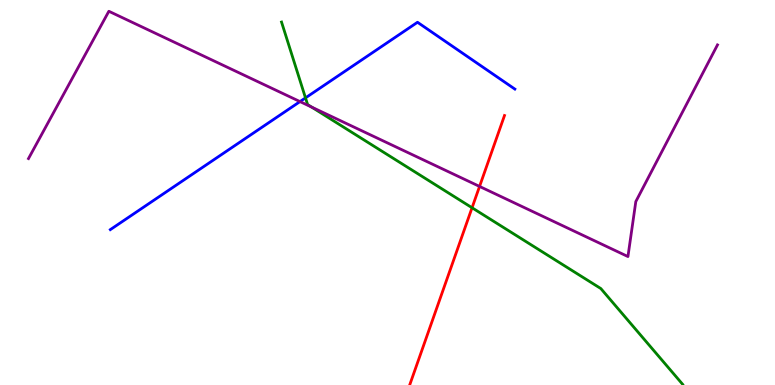[{'lines': ['blue', 'red'], 'intersections': []}, {'lines': ['green', 'red'], 'intersections': [{'x': 6.09, 'y': 4.6}]}, {'lines': ['purple', 'red'], 'intersections': [{'x': 6.19, 'y': 5.16}]}, {'lines': ['blue', 'green'], 'intersections': [{'x': 3.94, 'y': 7.46}]}, {'lines': ['blue', 'purple'], 'intersections': [{'x': 3.87, 'y': 7.36}]}, {'lines': ['green', 'purple'], 'intersections': [{'x': 4.02, 'y': 7.22}]}]